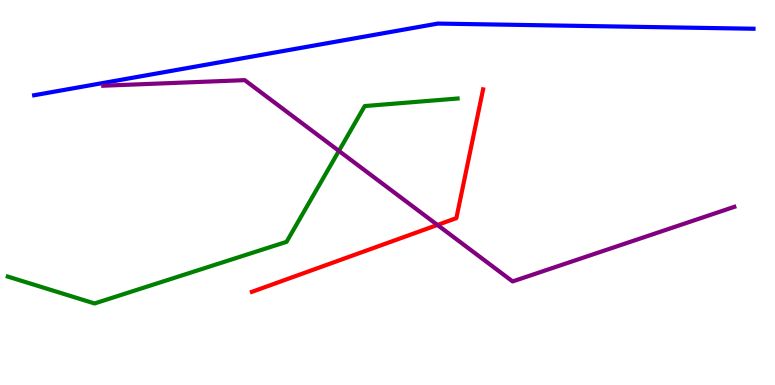[{'lines': ['blue', 'red'], 'intersections': []}, {'lines': ['green', 'red'], 'intersections': []}, {'lines': ['purple', 'red'], 'intersections': [{'x': 5.64, 'y': 4.16}]}, {'lines': ['blue', 'green'], 'intersections': []}, {'lines': ['blue', 'purple'], 'intersections': []}, {'lines': ['green', 'purple'], 'intersections': [{'x': 4.37, 'y': 6.08}]}]